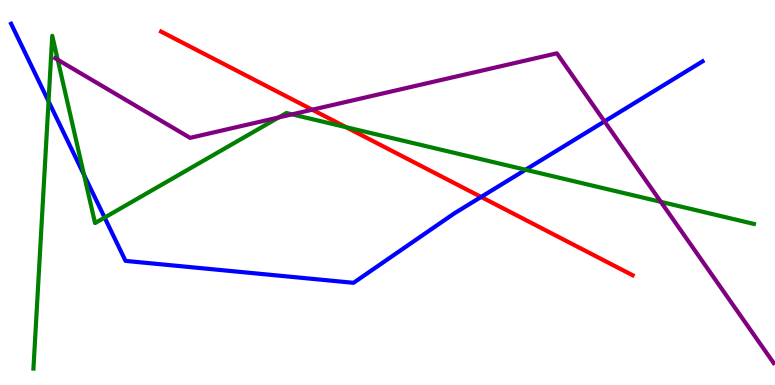[{'lines': ['blue', 'red'], 'intersections': [{'x': 6.21, 'y': 4.88}]}, {'lines': ['green', 'red'], 'intersections': [{'x': 4.47, 'y': 6.7}]}, {'lines': ['purple', 'red'], 'intersections': [{'x': 4.03, 'y': 7.15}]}, {'lines': ['blue', 'green'], 'intersections': [{'x': 0.626, 'y': 7.37}, {'x': 1.08, 'y': 5.46}, {'x': 1.35, 'y': 4.35}, {'x': 6.78, 'y': 5.59}]}, {'lines': ['blue', 'purple'], 'intersections': [{'x': 7.8, 'y': 6.85}]}, {'lines': ['green', 'purple'], 'intersections': [{'x': 0.745, 'y': 8.45}, {'x': 3.6, 'y': 6.95}, {'x': 3.77, 'y': 7.03}, {'x': 8.53, 'y': 4.76}]}]